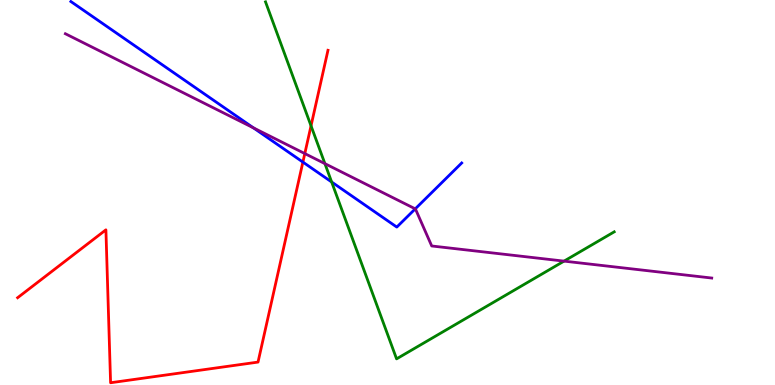[{'lines': ['blue', 'red'], 'intersections': [{'x': 3.91, 'y': 5.79}]}, {'lines': ['green', 'red'], 'intersections': [{'x': 4.01, 'y': 6.73}]}, {'lines': ['purple', 'red'], 'intersections': [{'x': 3.93, 'y': 6.01}]}, {'lines': ['blue', 'green'], 'intersections': [{'x': 4.28, 'y': 5.27}]}, {'lines': ['blue', 'purple'], 'intersections': [{'x': 3.27, 'y': 6.68}, {'x': 5.36, 'y': 4.58}]}, {'lines': ['green', 'purple'], 'intersections': [{'x': 4.19, 'y': 5.75}, {'x': 7.28, 'y': 3.22}]}]